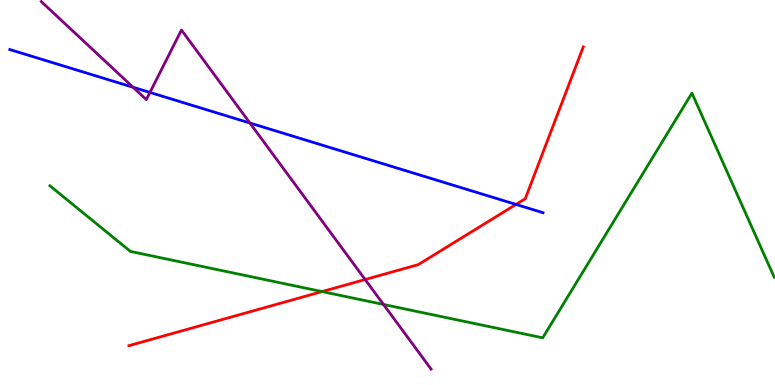[{'lines': ['blue', 'red'], 'intersections': [{'x': 6.66, 'y': 4.69}]}, {'lines': ['green', 'red'], 'intersections': [{'x': 4.16, 'y': 2.43}]}, {'lines': ['purple', 'red'], 'intersections': [{'x': 4.71, 'y': 2.74}]}, {'lines': ['blue', 'green'], 'intersections': []}, {'lines': ['blue', 'purple'], 'intersections': [{'x': 1.72, 'y': 7.73}, {'x': 1.93, 'y': 7.6}, {'x': 3.22, 'y': 6.8}]}, {'lines': ['green', 'purple'], 'intersections': [{'x': 4.95, 'y': 2.09}]}]